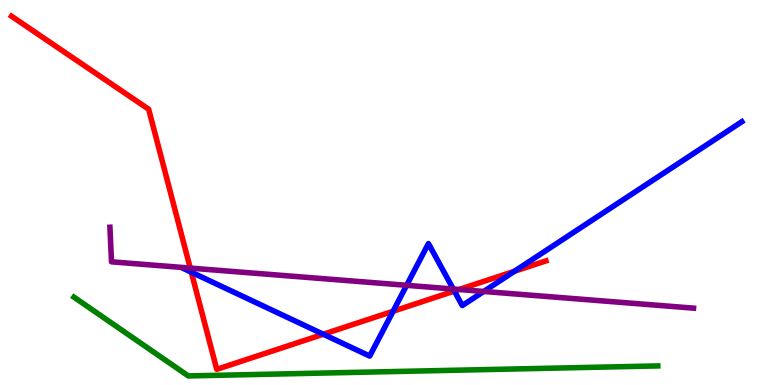[{'lines': ['blue', 'red'], 'intersections': [{'x': 2.47, 'y': 2.93}, {'x': 4.17, 'y': 1.32}, {'x': 5.07, 'y': 1.92}, {'x': 5.86, 'y': 2.44}, {'x': 6.64, 'y': 2.95}]}, {'lines': ['green', 'red'], 'intersections': []}, {'lines': ['purple', 'red'], 'intersections': [{'x': 2.45, 'y': 3.04}, {'x': 5.92, 'y': 2.48}]}, {'lines': ['blue', 'green'], 'intersections': []}, {'lines': ['blue', 'purple'], 'intersections': [{'x': 5.25, 'y': 2.59}, {'x': 5.85, 'y': 2.49}, {'x': 6.24, 'y': 2.43}]}, {'lines': ['green', 'purple'], 'intersections': []}]